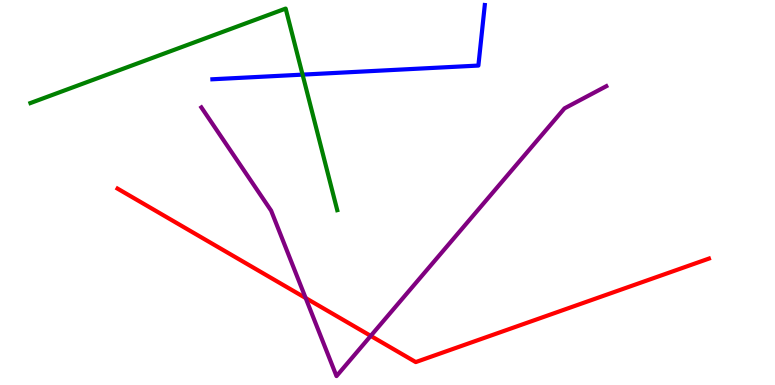[{'lines': ['blue', 'red'], 'intersections': []}, {'lines': ['green', 'red'], 'intersections': []}, {'lines': ['purple', 'red'], 'intersections': [{'x': 3.94, 'y': 2.26}, {'x': 4.78, 'y': 1.28}]}, {'lines': ['blue', 'green'], 'intersections': [{'x': 3.9, 'y': 8.06}]}, {'lines': ['blue', 'purple'], 'intersections': []}, {'lines': ['green', 'purple'], 'intersections': []}]